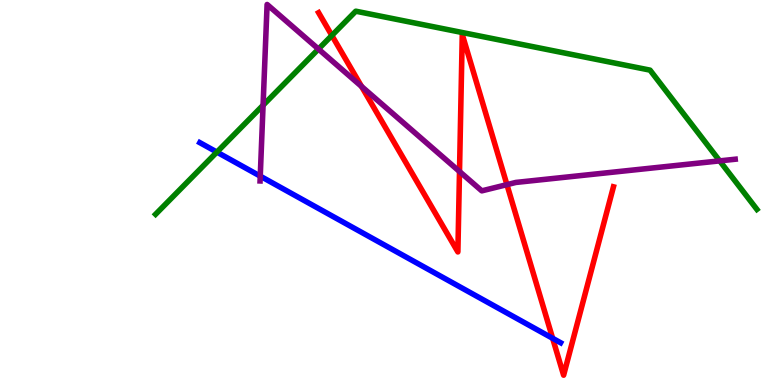[{'lines': ['blue', 'red'], 'intersections': [{'x': 7.13, 'y': 1.21}]}, {'lines': ['green', 'red'], 'intersections': [{'x': 4.28, 'y': 9.08}]}, {'lines': ['purple', 'red'], 'intersections': [{'x': 4.67, 'y': 7.75}, {'x': 5.93, 'y': 5.55}, {'x': 6.54, 'y': 5.2}]}, {'lines': ['blue', 'green'], 'intersections': [{'x': 2.8, 'y': 6.05}]}, {'lines': ['blue', 'purple'], 'intersections': [{'x': 3.36, 'y': 5.42}]}, {'lines': ['green', 'purple'], 'intersections': [{'x': 3.39, 'y': 7.27}, {'x': 4.11, 'y': 8.73}, {'x': 9.29, 'y': 5.82}]}]